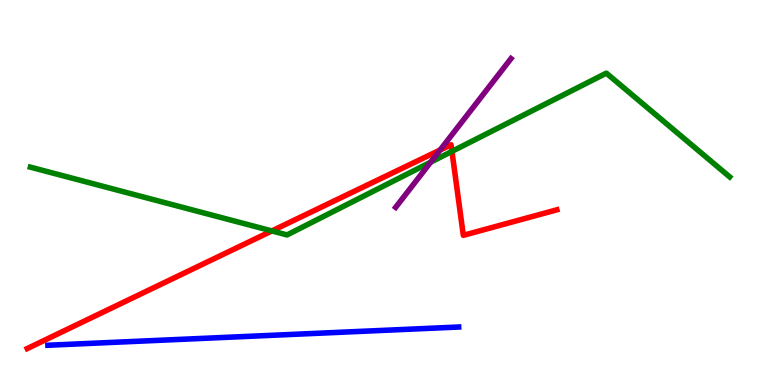[{'lines': ['blue', 'red'], 'intersections': []}, {'lines': ['green', 'red'], 'intersections': [{'x': 3.51, 'y': 4.0}, {'x': 5.83, 'y': 6.07}]}, {'lines': ['purple', 'red'], 'intersections': [{'x': 5.68, 'y': 6.1}]}, {'lines': ['blue', 'green'], 'intersections': []}, {'lines': ['blue', 'purple'], 'intersections': []}, {'lines': ['green', 'purple'], 'intersections': [{'x': 5.56, 'y': 5.79}]}]